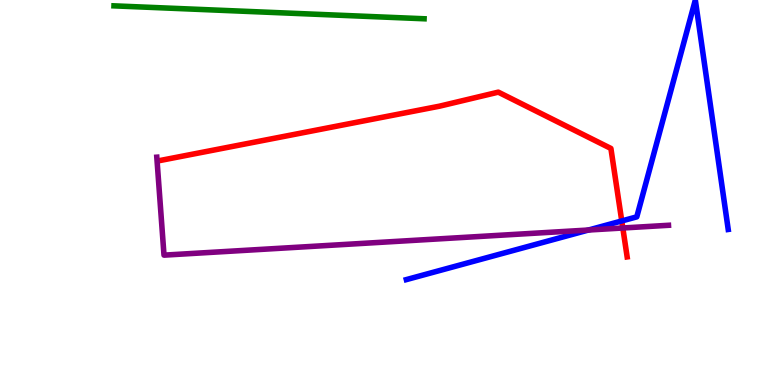[{'lines': ['blue', 'red'], 'intersections': [{'x': 8.02, 'y': 4.26}]}, {'lines': ['green', 'red'], 'intersections': []}, {'lines': ['purple', 'red'], 'intersections': [{'x': 8.04, 'y': 4.08}]}, {'lines': ['blue', 'green'], 'intersections': []}, {'lines': ['blue', 'purple'], 'intersections': [{'x': 7.59, 'y': 4.03}]}, {'lines': ['green', 'purple'], 'intersections': []}]